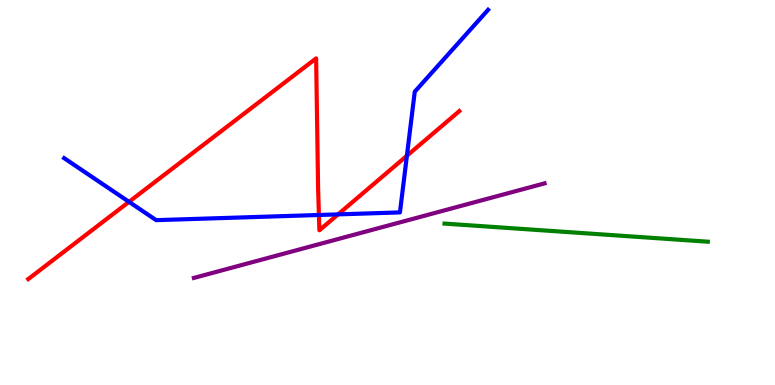[{'lines': ['blue', 'red'], 'intersections': [{'x': 1.66, 'y': 4.76}, {'x': 4.12, 'y': 4.42}, {'x': 4.36, 'y': 4.43}, {'x': 5.25, 'y': 5.95}]}, {'lines': ['green', 'red'], 'intersections': []}, {'lines': ['purple', 'red'], 'intersections': []}, {'lines': ['blue', 'green'], 'intersections': []}, {'lines': ['blue', 'purple'], 'intersections': []}, {'lines': ['green', 'purple'], 'intersections': []}]